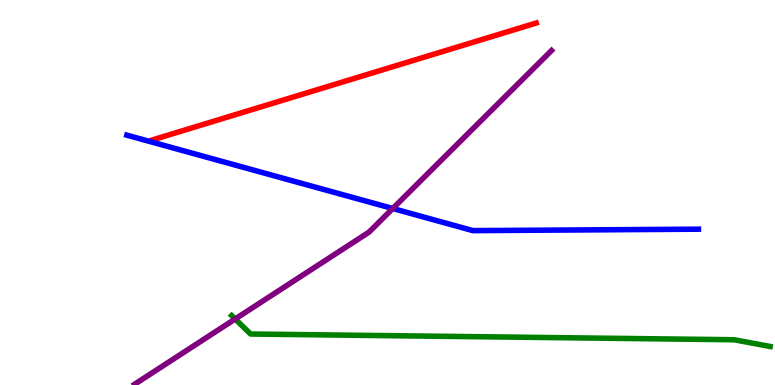[{'lines': ['blue', 'red'], 'intersections': []}, {'lines': ['green', 'red'], 'intersections': []}, {'lines': ['purple', 'red'], 'intersections': []}, {'lines': ['blue', 'green'], 'intersections': []}, {'lines': ['blue', 'purple'], 'intersections': [{'x': 5.07, 'y': 4.58}]}, {'lines': ['green', 'purple'], 'intersections': [{'x': 3.03, 'y': 1.71}]}]